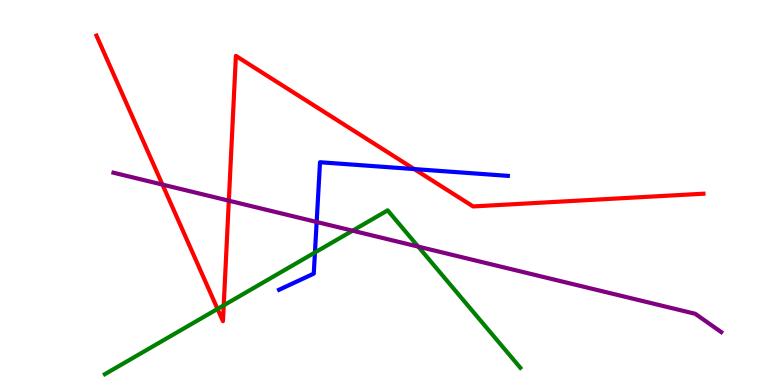[{'lines': ['blue', 'red'], 'intersections': [{'x': 5.34, 'y': 5.61}]}, {'lines': ['green', 'red'], 'intersections': [{'x': 2.81, 'y': 1.98}, {'x': 2.89, 'y': 2.07}]}, {'lines': ['purple', 'red'], 'intersections': [{'x': 2.1, 'y': 5.21}, {'x': 2.95, 'y': 4.79}]}, {'lines': ['blue', 'green'], 'intersections': [{'x': 4.06, 'y': 3.44}]}, {'lines': ['blue', 'purple'], 'intersections': [{'x': 4.09, 'y': 4.23}]}, {'lines': ['green', 'purple'], 'intersections': [{'x': 4.55, 'y': 4.01}, {'x': 5.4, 'y': 3.59}]}]